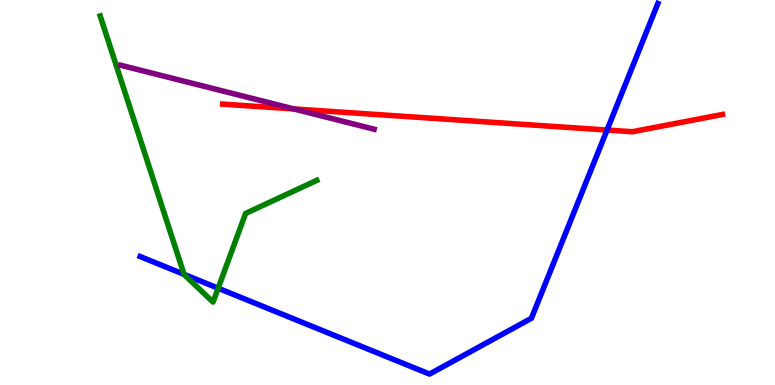[{'lines': ['blue', 'red'], 'intersections': [{'x': 7.83, 'y': 6.62}]}, {'lines': ['green', 'red'], 'intersections': []}, {'lines': ['purple', 'red'], 'intersections': [{'x': 3.79, 'y': 7.17}]}, {'lines': ['blue', 'green'], 'intersections': [{'x': 2.37, 'y': 2.87}, {'x': 2.81, 'y': 2.51}]}, {'lines': ['blue', 'purple'], 'intersections': []}, {'lines': ['green', 'purple'], 'intersections': []}]